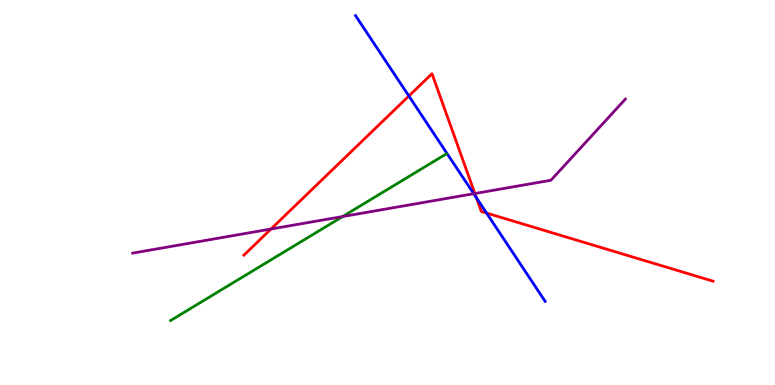[{'lines': ['blue', 'red'], 'intersections': [{'x': 5.28, 'y': 7.51}, {'x': 6.15, 'y': 4.86}, {'x': 6.28, 'y': 4.47}]}, {'lines': ['green', 'red'], 'intersections': []}, {'lines': ['purple', 'red'], 'intersections': [{'x': 3.5, 'y': 4.05}, {'x': 6.13, 'y': 4.97}]}, {'lines': ['blue', 'green'], 'intersections': []}, {'lines': ['blue', 'purple'], 'intersections': [{'x': 6.11, 'y': 4.97}]}, {'lines': ['green', 'purple'], 'intersections': [{'x': 4.42, 'y': 4.38}]}]